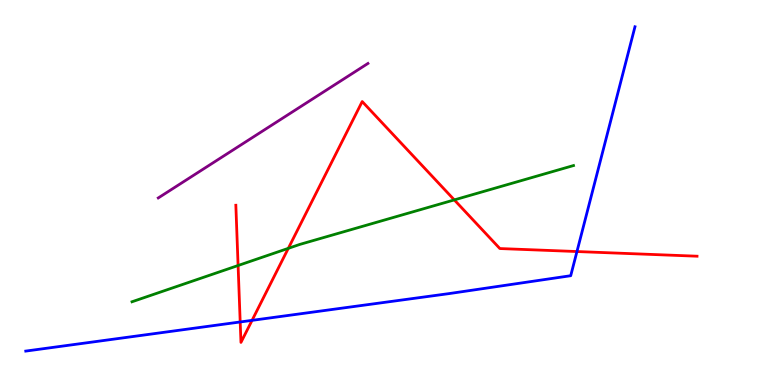[{'lines': ['blue', 'red'], 'intersections': [{'x': 3.1, 'y': 1.64}, {'x': 3.25, 'y': 1.68}, {'x': 7.44, 'y': 3.47}]}, {'lines': ['green', 'red'], 'intersections': [{'x': 3.07, 'y': 3.1}, {'x': 3.72, 'y': 3.55}, {'x': 5.86, 'y': 4.81}]}, {'lines': ['purple', 'red'], 'intersections': []}, {'lines': ['blue', 'green'], 'intersections': []}, {'lines': ['blue', 'purple'], 'intersections': []}, {'lines': ['green', 'purple'], 'intersections': []}]